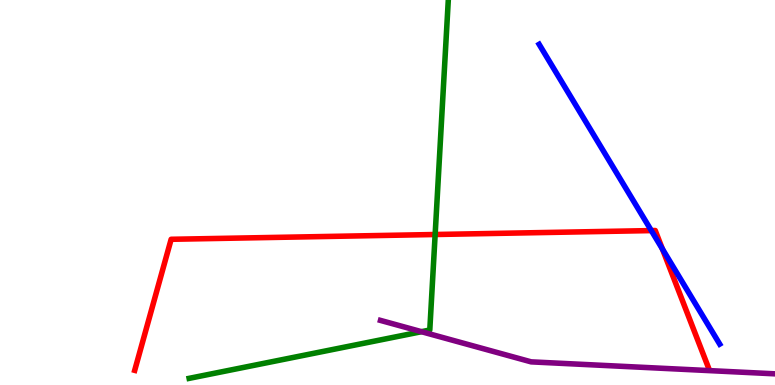[{'lines': ['blue', 'red'], 'intersections': [{'x': 8.4, 'y': 4.01}, {'x': 8.55, 'y': 3.53}]}, {'lines': ['green', 'red'], 'intersections': [{'x': 5.61, 'y': 3.91}]}, {'lines': ['purple', 'red'], 'intersections': []}, {'lines': ['blue', 'green'], 'intersections': []}, {'lines': ['blue', 'purple'], 'intersections': []}, {'lines': ['green', 'purple'], 'intersections': [{'x': 5.44, 'y': 1.38}]}]